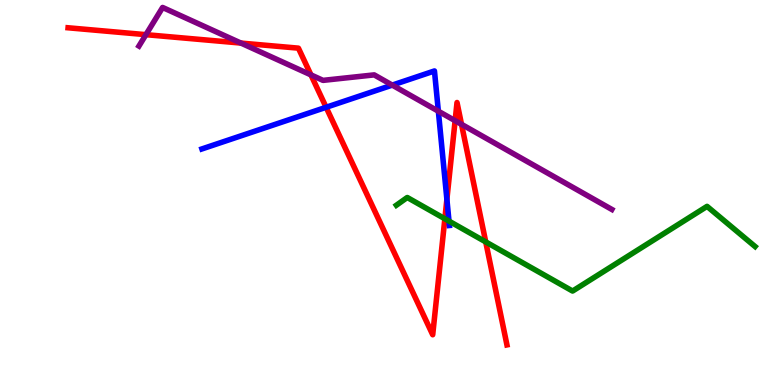[{'lines': ['blue', 'red'], 'intersections': [{'x': 4.21, 'y': 7.21}, {'x': 5.77, 'y': 4.82}]}, {'lines': ['green', 'red'], 'intersections': [{'x': 5.74, 'y': 4.32}, {'x': 6.27, 'y': 3.72}]}, {'lines': ['purple', 'red'], 'intersections': [{'x': 1.88, 'y': 9.1}, {'x': 3.11, 'y': 8.88}, {'x': 4.01, 'y': 8.05}, {'x': 5.87, 'y': 6.86}, {'x': 5.96, 'y': 6.77}]}, {'lines': ['blue', 'green'], 'intersections': [{'x': 5.79, 'y': 4.26}]}, {'lines': ['blue', 'purple'], 'intersections': [{'x': 5.06, 'y': 7.79}, {'x': 5.66, 'y': 7.11}]}, {'lines': ['green', 'purple'], 'intersections': []}]